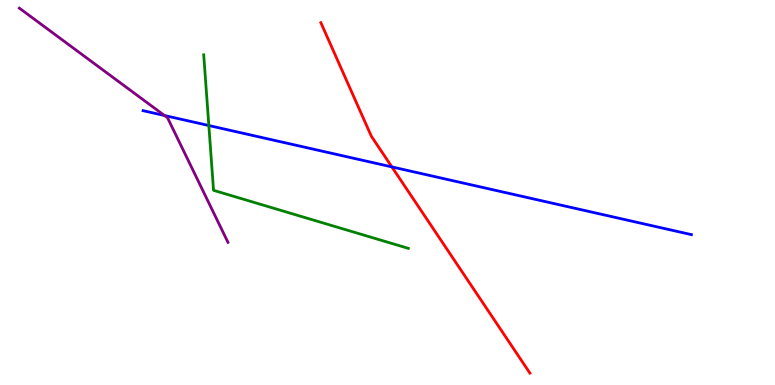[{'lines': ['blue', 'red'], 'intersections': [{'x': 5.06, 'y': 5.66}]}, {'lines': ['green', 'red'], 'intersections': []}, {'lines': ['purple', 'red'], 'intersections': []}, {'lines': ['blue', 'green'], 'intersections': [{'x': 2.69, 'y': 6.74}]}, {'lines': ['blue', 'purple'], 'intersections': [{'x': 2.12, 'y': 7.0}]}, {'lines': ['green', 'purple'], 'intersections': []}]